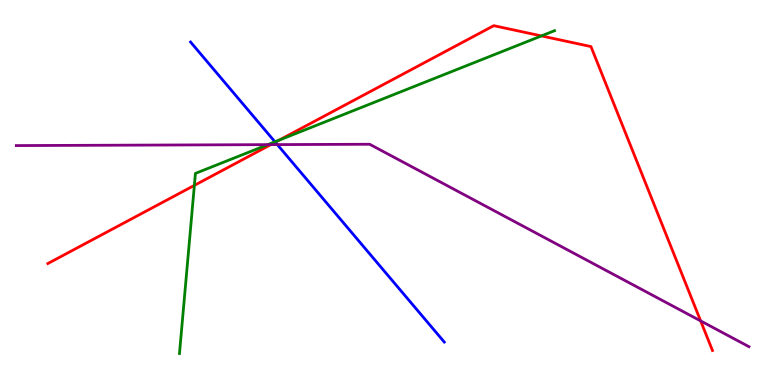[{'lines': ['blue', 'red'], 'intersections': [{'x': 3.55, 'y': 6.31}]}, {'lines': ['green', 'red'], 'intersections': [{'x': 2.51, 'y': 5.18}, {'x': 3.6, 'y': 6.36}, {'x': 6.99, 'y': 9.07}]}, {'lines': ['purple', 'red'], 'intersections': [{'x': 3.49, 'y': 6.24}, {'x': 9.04, 'y': 1.66}]}, {'lines': ['blue', 'green'], 'intersections': [{'x': 3.55, 'y': 6.32}]}, {'lines': ['blue', 'purple'], 'intersections': [{'x': 3.58, 'y': 6.24}]}, {'lines': ['green', 'purple'], 'intersections': [{'x': 3.46, 'y': 6.24}]}]